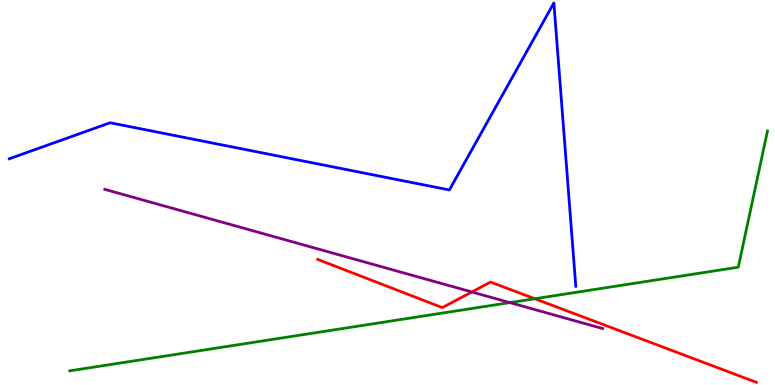[{'lines': ['blue', 'red'], 'intersections': []}, {'lines': ['green', 'red'], 'intersections': [{'x': 6.9, 'y': 2.24}]}, {'lines': ['purple', 'red'], 'intersections': [{'x': 6.09, 'y': 2.42}]}, {'lines': ['blue', 'green'], 'intersections': []}, {'lines': ['blue', 'purple'], 'intersections': []}, {'lines': ['green', 'purple'], 'intersections': [{'x': 6.58, 'y': 2.14}]}]